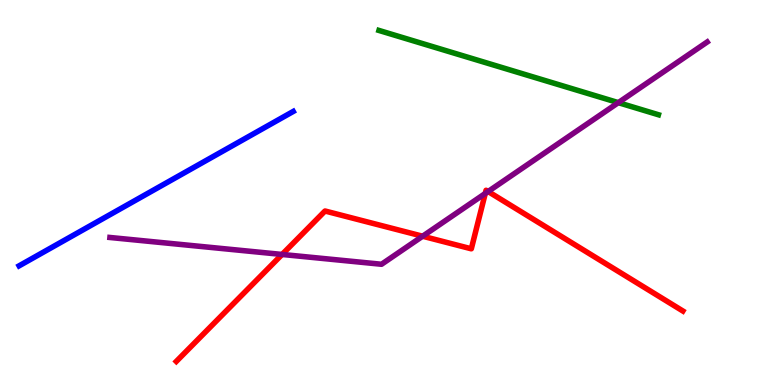[{'lines': ['blue', 'red'], 'intersections': []}, {'lines': ['green', 'red'], 'intersections': []}, {'lines': ['purple', 'red'], 'intersections': [{'x': 3.64, 'y': 3.39}, {'x': 5.45, 'y': 3.86}, {'x': 6.26, 'y': 4.97}, {'x': 6.3, 'y': 5.03}]}, {'lines': ['blue', 'green'], 'intersections': []}, {'lines': ['blue', 'purple'], 'intersections': []}, {'lines': ['green', 'purple'], 'intersections': [{'x': 7.98, 'y': 7.33}]}]